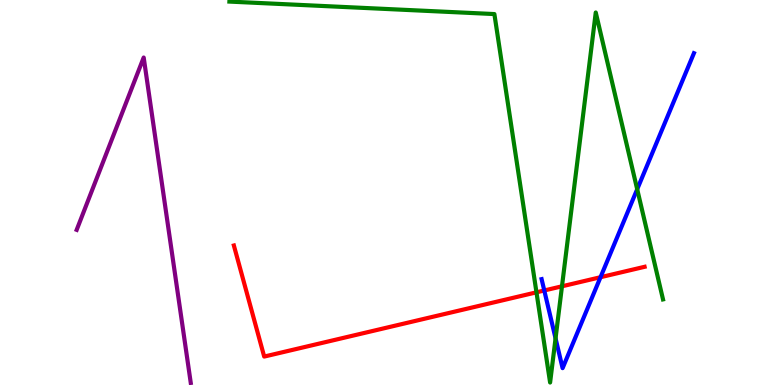[{'lines': ['blue', 'red'], 'intersections': [{'x': 7.02, 'y': 2.45}, {'x': 7.75, 'y': 2.8}]}, {'lines': ['green', 'red'], 'intersections': [{'x': 6.92, 'y': 2.41}, {'x': 7.25, 'y': 2.56}]}, {'lines': ['purple', 'red'], 'intersections': []}, {'lines': ['blue', 'green'], 'intersections': [{'x': 7.17, 'y': 1.21}, {'x': 8.22, 'y': 5.08}]}, {'lines': ['blue', 'purple'], 'intersections': []}, {'lines': ['green', 'purple'], 'intersections': []}]